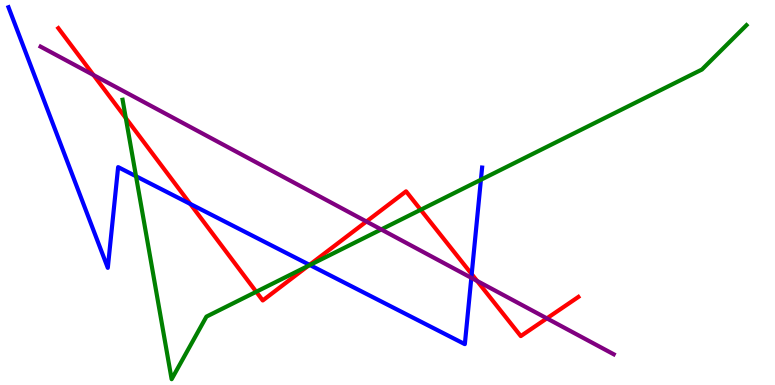[{'lines': ['blue', 'red'], 'intersections': [{'x': 2.46, 'y': 4.7}, {'x': 3.99, 'y': 3.12}, {'x': 6.09, 'y': 2.88}]}, {'lines': ['green', 'red'], 'intersections': [{'x': 1.62, 'y': 6.93}, {'x': 3.31, 'y': 2.42}, {'x': 3.98, 'y': 3.09}, {'x': 5.43, 'y': 4.55}]}, {'lines': ['purple', 'red'], 'intersections': [{'x': 1.21, 'y': 8.05}, {'x': 4.73, 'y': 4.25}, {'x': 6.16, 'y': 2.7}, {'x': 7.06, 'y': 1.73}]}, {'lines': ['blue', 'green'], 'intersections': [{'x': 1.75, 'y': 5.42}, {'x': 4.0, 'y': 3.12}, {'x': 6.21, 'y': 5.33}]}, {'lines': ['blue', 'purple'], 'intersections': [{'x': 6.08, 'y': 2.78}]}, {'lines': ['green', 'purple'], 'intersections': [{'x': 4.92, 'y': 4.04}]}]